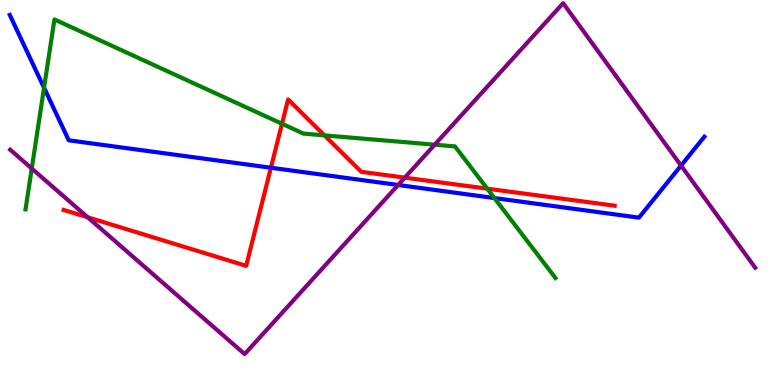[{'lines': ['blue', 'red'], 'intersections': [{'x': 3.5, 'y': 5.64}]}, {'lines': ['green', 'red'], 'intersections': [{'x': 3.64, 'y': 6.79}, {'x': 4.19, 'y': 6.48}, {'x': 6.29, 'y': 5.1}]}, {'lines': ['purple', 'red'], 'intersections': [{'x': 1.13, 'y': 4.36}, {'x': 5.22, 'y': 5.39}]}, {'lines': ['blue', 'green'], 'intersections': [{'x': 0.568, 'y': 7.72}, {'x': 6.38, 'y': 4.86}]}, {'lines': ['blue', 'purple'], 'intersections': [{'x': 5.14, 'y': 5.2}, {'x': 8.79, 'y': 5.7}]}, {'lines': ['green', 'purple'], 'intersections': [{'x': 0.41, 'y': 5.62}, {'x': 5.61, 'y': 6.24}]}]